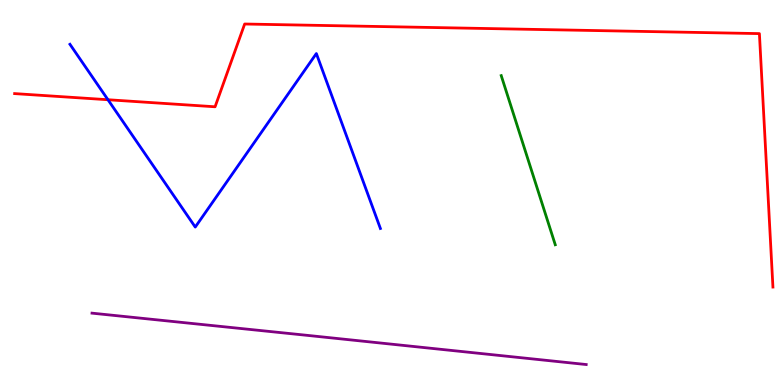[{'lines': ['blue', 'red'], 'intersections': [{'x': 1.39, 'y': 7.41}]}, {'lines': ['green', 'red'], 'intersections': []}, {'lines': ['purple', 'red'], 'intersections': []}, {'lines': ['blue', 'green'], 'intersections': []}, {'lines': ['blue', 'purple'], 'intersections': []}, {'lines': ['green', 'purple'], 'intersections': []}]